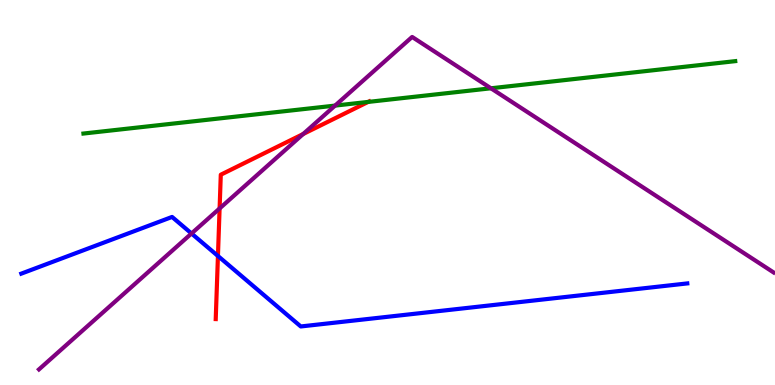[{'lines': ['blue', 'red'], 'intersections': [{'x': 2.81, 'y': 3.35}]}, {'lines': ['green', 'red'], 'intersections': [{'x': 4.75, 'y': 7.35}]}, {'lines': ['purple', 'red'], 'intersections': [{'x': 2.83, 'y': 4.59}, {'x': 3.91, 'y': 6.52}]}, {'lines': ['blue', 'green'], 'intersections': []}, {'lines': ['blue', 'purple'], 'intersections': [{'x': 2.47, 'y': 3.94}]}, {'lines': ['green', 'purple'], 'intersections': [{'x': 4.32, 'y': 7.26}, {'x': 6.33, 'y': 7.71}]}]